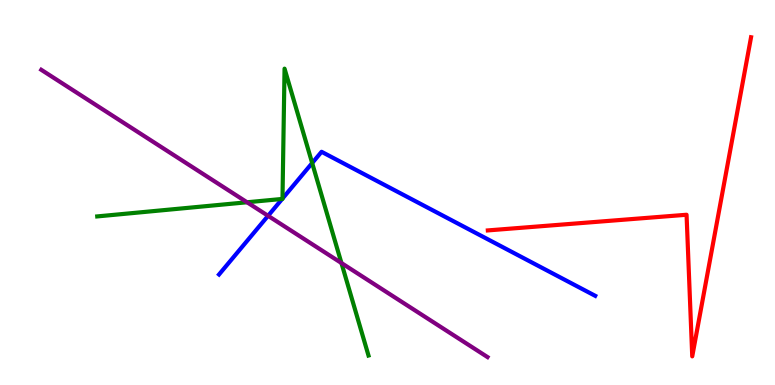[{'lines': ['blue', 'red'], 'intersections': []}, {'lines': ['green', 'red'], 'intersections': []}, {'lines': ['purple', 'red'], 'intersections': []}, {'lines': ['blue', 'green'], 'intersections': [{'x': 3.64, 'y': 4.83}, {'x': 3.65, 'y': 4.84}, {'x': 4.03, 'y': 5.76}]}, {'lines': ['blue', 'purple'], 'intersections': [{'x': 3.46, 'y': 4.39}]}, {'lines': ['green', 'purple'], 'intersections': [{'x': 3.19, 'y': 4.75}, {'x': 4.41, 'y': 3.17}]}]